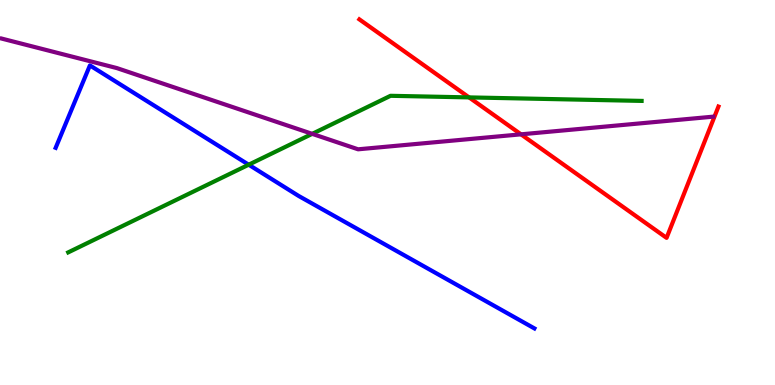[{'lines': ['blue', 'red'], 'intersections': []}, {'lines': ['green', 'red'], 'intersections': [{'x': 6.05, 'y': 7.47}]}, {'lines': ['purple', 'red'], 'intersections': [{'x': 6.72, 'y': 6.51}]}, {'lines': ['blue', 'green'], 'intersections': [{'x': 3.21, 'y': 5.72}]}, {'lines': ['blue', 'purple'], 'intersections': []}, {'lines': ['green', 'purple'], 'intersections': [{'x': 4.03, 'y': 6.52}]}]